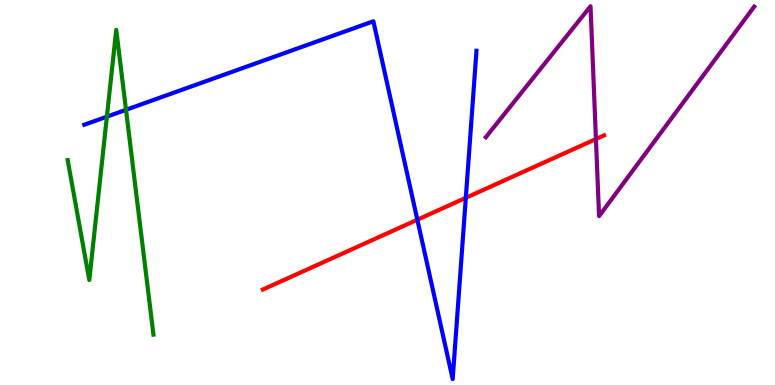[{'lines': ['blue', 'red'], 'intersections': [{'x': 5.39, 'y': 4.29}, {'x': 6.01, 'y': 4.86}]}, {'lines': ['green', 'red'], 'intersections': []}, {'lines': ['purple', 'red'], 'intersections': [{'x': 7.69, 'y': 6.39}]}, {'lines': ['blue', 'green'], 'intersections': [{'x': 1.38, 'y': 6.97}, {'x': 1.63, 'y': 7.15}]}, {'lines': ['blue', 'purple'], 'intersections': []}, {'lines': ['green', 'purple'], 'intersections': []}]